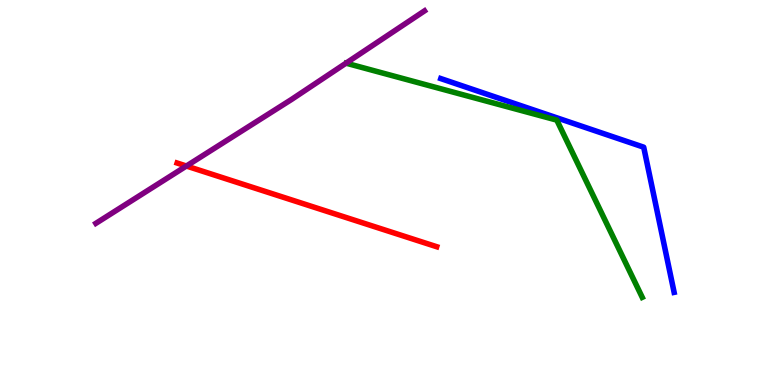[{'lines': ['blue', 'red'], 'intersections': []}, {'lines': ['green', 'red'], 'intersections': []}, {'lines': ['purple', 'red'], 'intersections': [{'x': 2.41, 'y': 5.69}]}, {'lines': ['blue', 'green'], 'intersections': []}, {'lines': ['blue', 'purple'], 'intersections': []}, {'lines': ['green', 'purple'], 'intersections': []}]